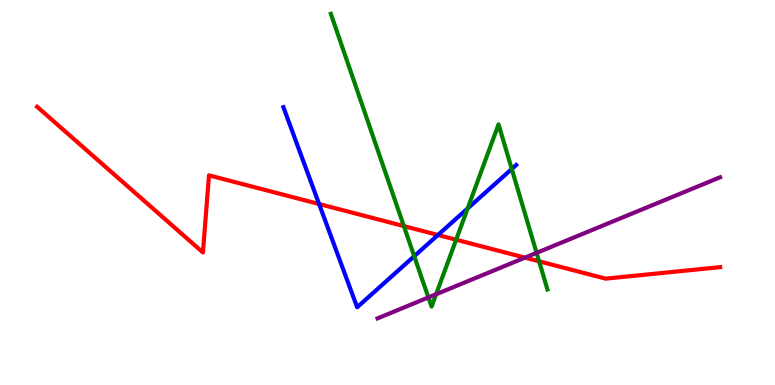[{'lines': ['blue', 'red'], 'intersections': [{'x': 4.12, 'y': 4.7}, {'x': 5.65, 'y': 3.9}]}, {'lines': ['green', 'red'], 'intersections': [{'x': 5.21, 'y': 4.13}, {'x': 5.89, 'y': 3.77}, {'x': 6.96, 'y': 3.21}]}, {'lines': ['purple', 'red'], 'intersections': [{'x': 6.77, 'y': 3.31}]}, {'lines': ['blue', 'green'], 'intersections': [{'x': 5.34, 'y': 3.35}, {'x': 6.03, 'y': 4.59}, {'x': 6.6, 'y': 5.61}]}, {'lines': ['blue', 'purple'], 'intersections': []}, {'lines': ['green', 'purple'], 'intersections': [{'x': 5.53, 'y': 2.27}, {'x': 5.63, 'y': 2.36}, {'x': 6.92, 'y': 3.43}]}]